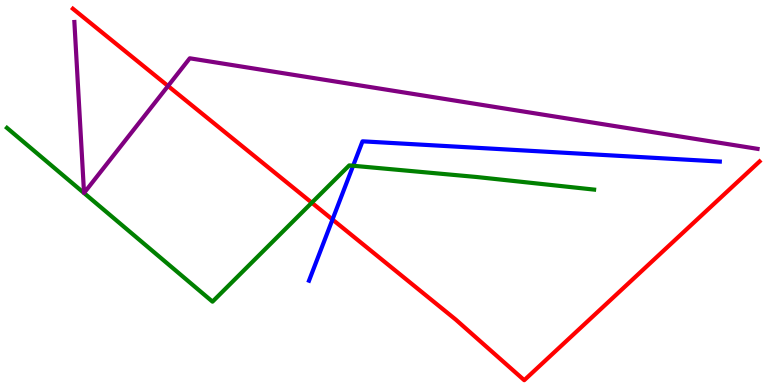[{'lines': ['blue', 'red'], 'intersections': [{'x': 4.29, 'y': 4.3}]}, {'lines': ['green', 'red'], 'intersections': [{'x': 4.02, 'y': 4.73}]}, {'lines': ['purple', 'red'], 'intersections': [{'x': 2.17, 'y': 7.77}]}, {'lines': ['blue', 'green'], 'intersections': [{'x': 4.56, 'y': 5.69}]}, {'lines': ['blue', 'purple'], 'intersections': []}, {'lines': ['green', 'purple'], 'intersections': []}]